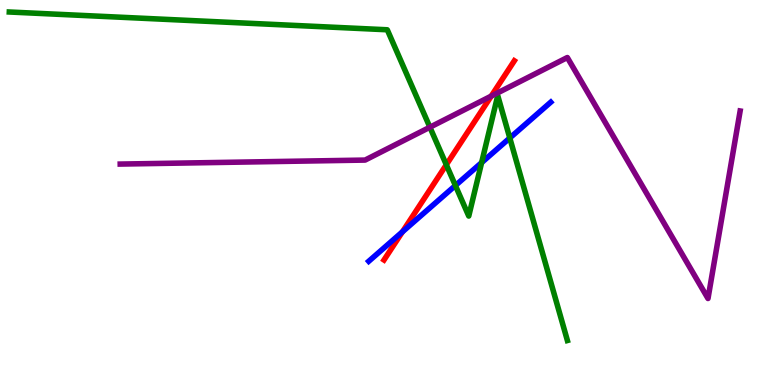[{'lines': ['blue', 'red'], 'intersections': [{'x': 5.19, 'y': 3.98}]}, {'lines': ['green', 'red'], 'intersections': [{'x': 5.76, 'y': 5.72}]}, {'lines': ['purple', 'red'], 'intersections': [{'x': 6.34, 'y': 7.5}]}, {'lines': ['blue', 'green'], 'intersections': [{'x': 5.88, 'y': 5.18}, {'x': 6.21, 'y': 5.78}, {'x': 6.58, 'y': 6.42}]}, {'lines': ['blue', 'purple'], 'intersections': []}, {'lines': ['green', 'purple'], 'intersections': [{'x': 5.55, 'y': 6.7}]}]